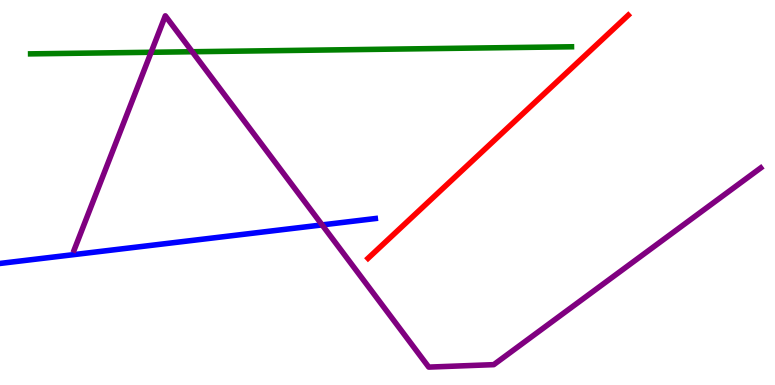[{'lines': ['blue', 'red'], 'intersections': []}, {'lines': ['green', 'red'], 'intersections': []}, {'lines': ['purple', 'red'], 'intersections': []}, {'lines': ['blue', 'green'], 'intersections': []}, {'lines': ['blue', 'purple'], 'intersections': [{'x': 4.16, 'y': 4.16}]}, {'lines': ['green', 'purple'], 'intersections': [{'x': 1.95, 'y': 8.64}, {'x': 2.48, 'y': 8.66}]}]